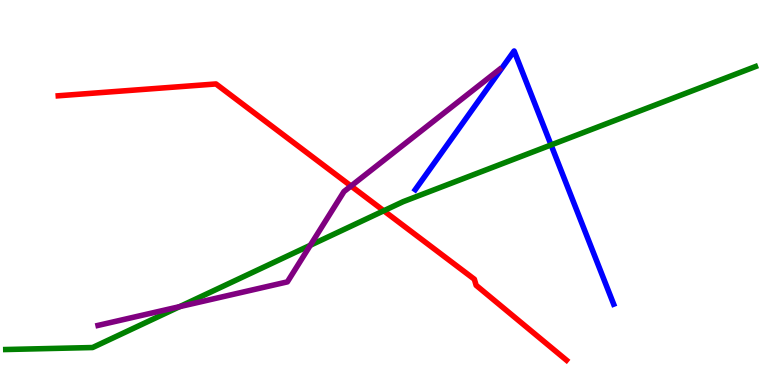[{'lines': ['blue', 'red'], 'intersections': []}, {'lines': ['green', 'red'], 'intersections': [{'x': 4.95, 'y': 4.53}]}, {'lines': ['purple', 'red'], 'intersections': [{'x': 4.53, 'y': 5.17}]}, {'lines': ['blue', 'green'], 'intersections': [{'x': 7.11, 'y': 6.24}]}, {'lines': ['blue', 'purple'], 'intersections': []}, {'lines': ['green', 'purple'], 'intersections': [{'x': 2.32, 'y': 2.04}, {'x': 4.0, 'y': 3.63}]}]